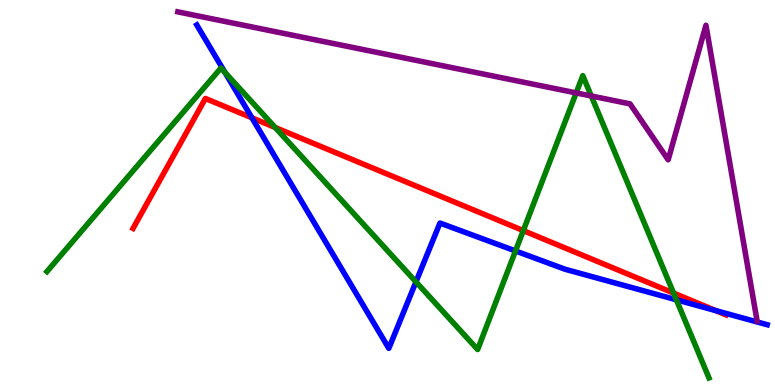[{'lines': ['blue', 'red'], 'intersections': [{'x': 3.25, 'y': 6.94}, {'x': 9.24, 'y': 1.93}]}, {'lines': ['green', 'red'], 'intersections': [{'x': 3.55, 'y': 6.69}, {'x': 6.75, 'y': 4.01}, {'x': 8.69, 'y': 2.39}]}, {'lines': ['purple', 'red'], 'intersections': []}, {'lines': ['blue', 'green'], 'intersections': [{'x': 2.9, 'y': 8.12}, {'x': 5.37, 'y': 2.68}, {'x': 6.65, 'y': 3.48}, {'x': 8.73, 'y': 2.21}]}, {'lines': ['blue', 'purple'], 'intersections': []}, {'lines': ['green', 'purple'], 'intersections': [{'x': 7.43, 'y': 7.59}, {'x': 7.63, 'y': 7.51}]}]